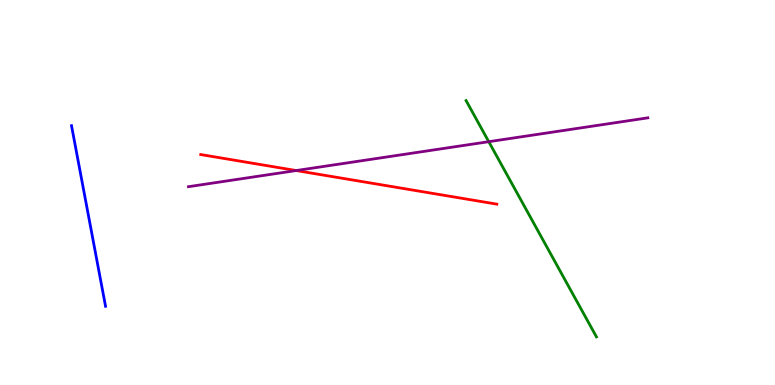[{'lines': ['blue', 'red'], 'intersections': []}, {'lines': ['green', 'red'], 'intersections': []}, {'lines': ['purple', 'red'], 'intersections': [{'x': 3.82, 'y': 5.57}]}, {'lines': ['blue', 'green'], 'intersections': []}, {'lines': ['blue', 'purple'], 'intersections': []}, {'lines': ['green', 'purple'], 'intersections': [{'x': 6.31, 'y': 6.32}]}]